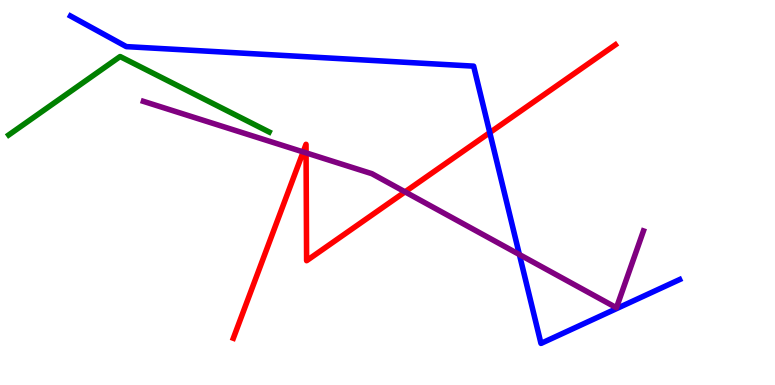[{'lines': ['blue', 'red'], 'intersections': [{'x': 6.32, 'y': 6.56}]}, {'lines': ['green', 'red'], 'intersections': []}, {'lines': ['purple', 'red'], 'intersections': [{'x': 3.91, 'y': 6.05}, {'x': 3.95, 'y': 6.03}, {'x': 5.23, 'y': 5.02}]}, {'lines': ['blue', 'green'], 'intersections': []}, {'lines': ['blue', 'purple'], 'intersections': [{'x': 6.7, 'y': 3.39}]}, {'lines': ['green', 'purple'], 'intersections': []}]